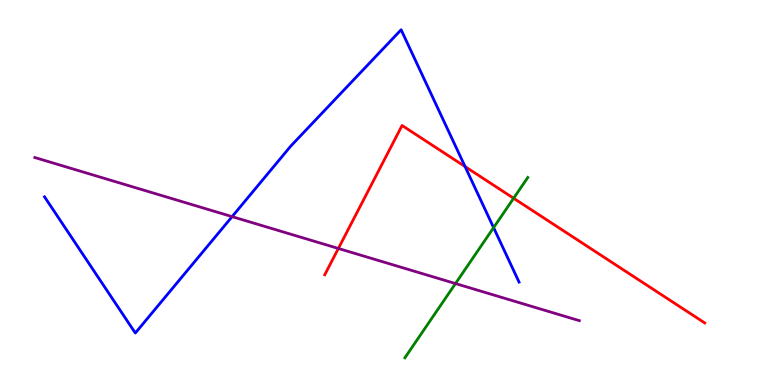[{'lines': ['blue', 'red'], 'intersections': [{'x': 6.0, 'y': 5.67}]}, {'lines': ['green', 'red'], 'intersections': [{'x': 6.63, 'y': 4.85}]}, {'lines': ['purple', 'red'], 'intersections': [{'x': 4.37, 'y': 3.55}]}, {'lines': ['blue', 'green'], 'intersections': [{'x': 6.37, 'y': 4.09}]}, {'lines': ['blue', 'purple'], 'intersections': [{'x': 2.99, 'y': 4.37}]}, {'lines': ['green', 'purple'], 'intersections': [{'x': 5.88, 'y': 2.63}]}]